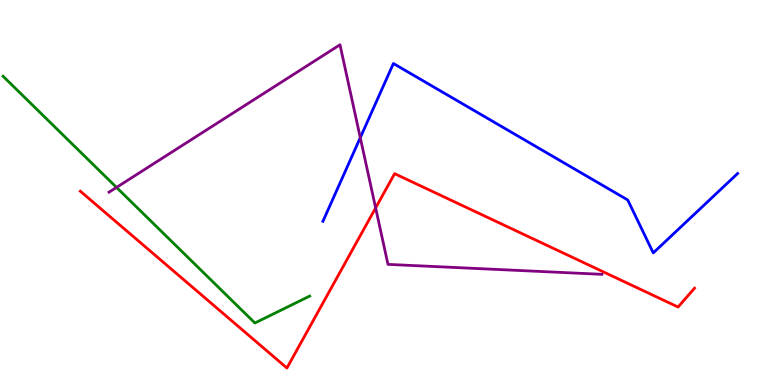[{'lines': ['blue', 'red'], 'intersections': []}, {'lines': ['green', 'red'], 'intersections': []}, {'lines': ['purple', 'red'], 'intersections': [{'x': 4.85, 'y': 4.6}]}, {'lines': ['blue', 'green'], 'intersections': []}, {'lines': ['blue', 'purple'], 'intersections': [{'x': 4.65, 'y': 6.42}]}, {'lines': ['green', 'purple'], 'intersections': [{'x': 1.5, 'y': 5.13}]}]